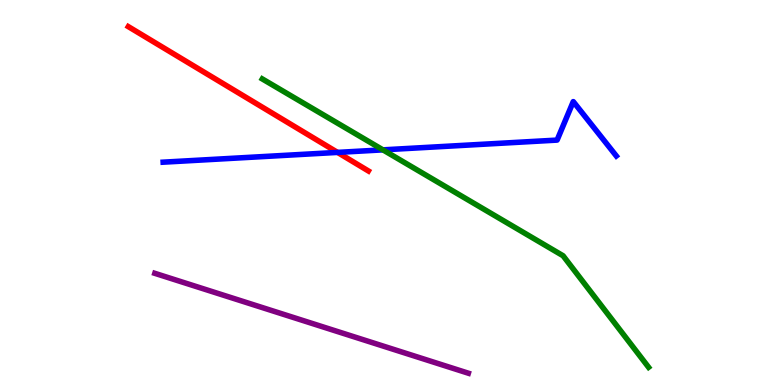[{'lines': ['blue', 'red'], 'intersections': [{'x': 4.36, 'y': 6.04}]}, {'lines': ['green', 'red'], 'intersections': []}, {'lines': ['purple', 'red'], 'intersections': []}, {'lines': ['blue', 'green'], 'intersections': [{'x': 4.94, 'y': 6.11}]}, {'lines': ['blue', 'purple'], 'intersections': []}, {'lines': ['green', 'purple'], 'intersections': []}]